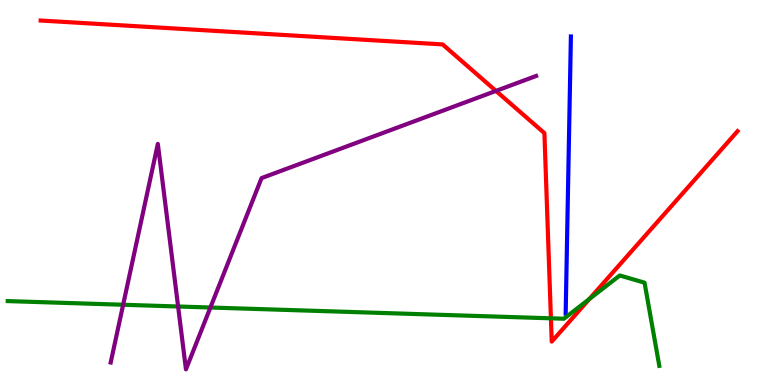[{'lines': ['blue', 'red'], 'intersections': []}, {'lines': ['green', 'red'], 'intersections': [{'x': 7.11, 'y': 1.73}, {'x': 7.6, 'y': 2.23}]}, {'lines': ['purple', 'red'], 'intersections': [{'x': 6.4, 'y': 7.64}]}, {'lines': ['blue', 'green'], 'intersections': []}, {'lines': ['blue', 'purple'], 'intersections': []}, {'lines': ['green', 'purple'], 'intersections': [{'x': 1.59, 'y': 2.08}, {'x': 2.3, 'y': 2.04}, {'x': 2.71, 'y': 2.01}]}]